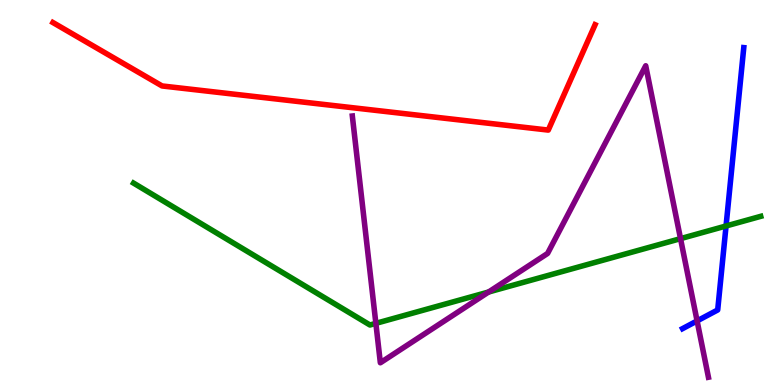[{'lines': ['blue', 'red'], 'intersections': []}, {'lines': ['green', 'red'], 'intersections': []}, {'lines': ['purple', 'red'], 'intersections': []}, {'lines': ['blue', 'green'], 'intersections': [{'x': 9.37, 'y': 4.13}]}, {'lines': ['blue', 'purple'], 'intersections': [{'x': 8.99, 'y': 1.66}]}, {'lines': ['green', 'purple'], 'intersections': [{'x': 4.85, 'y': 1.6}, {'x': 6.3, 'y': 2.42}, {'x': 8.78, 'y': 3.8}]}]